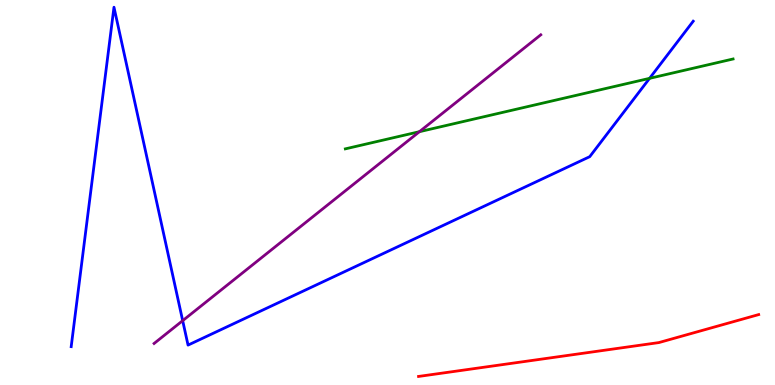[{'lines': ['blue', 'red'], 'intersections': []}, {'lines': ['green', 'red'], 'intersections': []}, {'lines': ['purple', 'red'], 'intersections': []}, {'lines': ['blue', 'green'], 'intersections': [{'x': 8.38, 'y': 7.97}]}, {'lines': ['blue', 'purple'], 'intersections': [{'x': 2.36, 'y': 1.67}]}, {'lines': ['green', 'purple'], 'intersections': [{'x': 5.41, 'y': 6.58}]}]